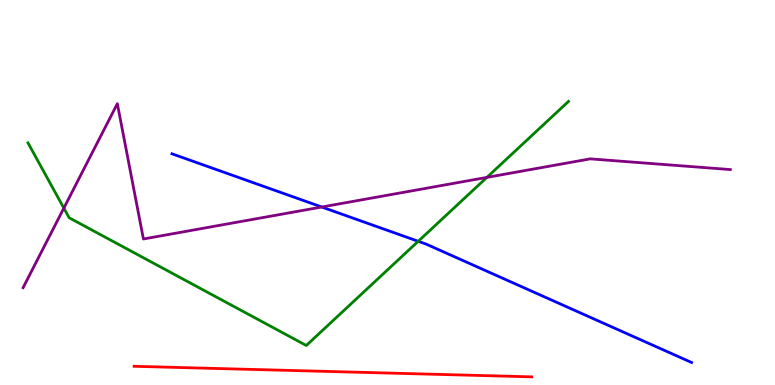[{'lines': ['blue', 'red'], 'intersections': []}, {'lines': ['green', 'red'], 'intersections': []}, {'lines': ['purple', 'red'], 'intersections': []}, {'lines': ['blue', 'green'], 'intersections': [{'x': 5.4, 'y': 3.73}]}, {'lines': ['blue', 'purple'], 'intersections': [{'x': 4.15, 'y': 4.62}]}, {'lines': ['green', 'purple'], 'intersections': [{'x': 0.824, 'y': 4.59}, {'x': 6.28, 'y': 5.39}]}]